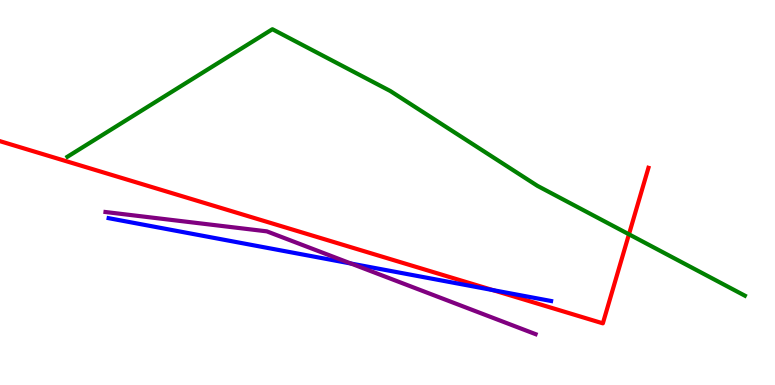[{'lines': ['blue', 'red'], 'intersections': [{'x': 6.36, 'y': 2.47}]}, {'lines': ['green', 'red'], 'intersections': [{'x': 8.12, 'y': 3.91}]}, {'lines': ['purple', 'red'], 'intersections': []}, {'lines': ['blue', 'green'], 'intersections': []}, {'lines': ['blue', 'purple'], 'intersections': [{'x': 4.53, 'y': 3.15}]}, {'lines': ['green', 'purple'], 'intersections': []}]